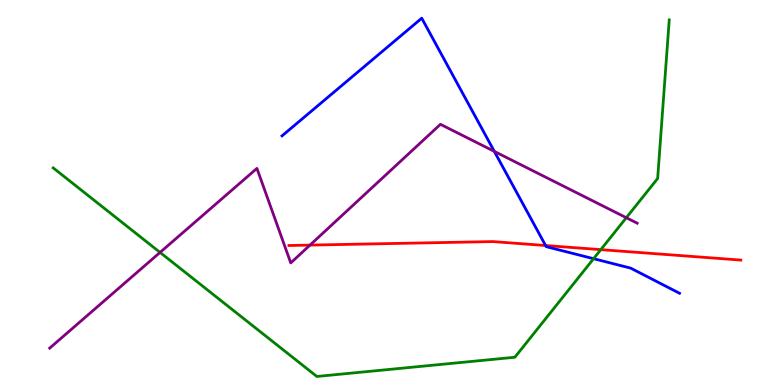[{'lines': ['blue', 'red'], 'intersections': [{'x': 7.04, 'y': 3.62}]}, {'lines': ['green', 'red'], 'intersections': [{'x': 7.75, 'y': 3.52}]}, {'lines': ['purple', 'red'], 'intersections': [{'x': 4.0, 'y': 3.63}]}, {'lines': ['blue', 'green'], 'intersections': [{'x': 7.66, 'y': 3.28}]}, {'lines': ['blue', 'purple'], 'intersections': [{'x': 6.38, 'y': 6.07}]}, {'lines': ['green', 'purple'], 'intersections': [{'x': 2.07, 'y': 3.44}, {'x': 8.08, 'y': 4.35}]}]